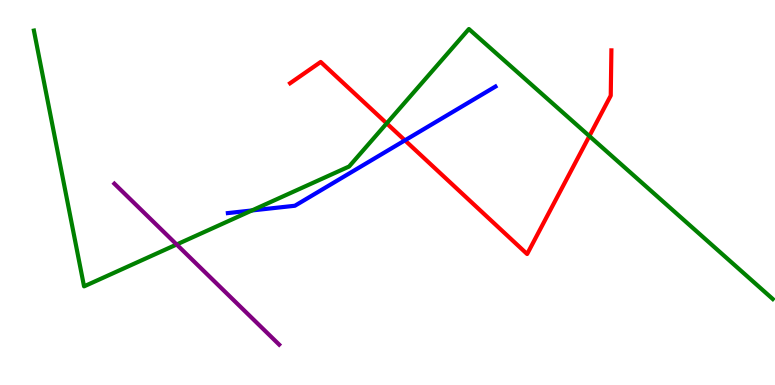[{'lines': ['blue', 'red'], 'intersections': [{'x': 5.23, 'y': 6.35}]}, {'lines': ['green', 'red'], 'intersections': [{'x': 4.99, 'y': 6.8}, {'x': 7.6, 'y': 6.47}]}, {'lines': ['purple', 'red'], 'intersections': []}, {'lines': ['blue', 'green'], 'intersections': [{'x': 3.25, 'y': 4.53}]}, {'lines': ['blue', 'purple'], 'intersections': []}, {'lines': ['green', 'purple'], 'intersections': [{'x': 2.28, 'y': 3.65}]}]